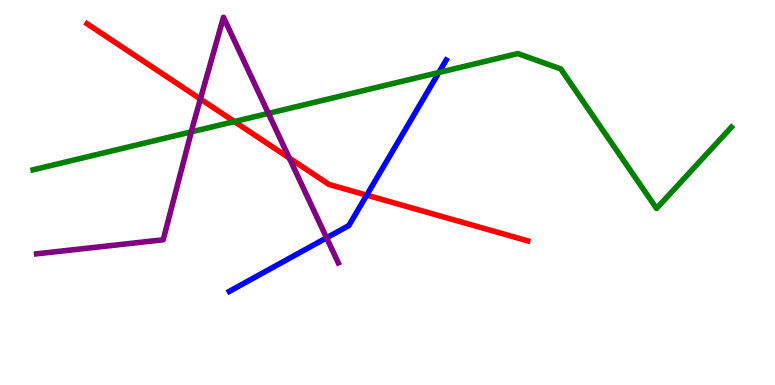[{'lines': ['blue', 'red'], 'intersections': [{'x': 4.73, 'y': 4.93}]}, {'lines': ['green', 'red'], 'intersections': [{'x': 3.02, 'y': 6.84}]}, {'lines': ['purple', 'red'], 'intersections': [{'x': 2.59, 'y': 7.43}, {'x': 3.73, 'y': 5.9}]}, {'lines': ['blue', 'green'], 'intersections': [{'x': 5.66, 'y': 8.12}]}, {'lines': ['blue', 'purple'], 'intersections': [{'x': 4.21, 'y': 3.82}]}, {'lines': ['green', 'purple'], 'intersections': [{'x': 2.47, 'y': 6.57}, {'x': 3.46, 'y': 7.06}]}]